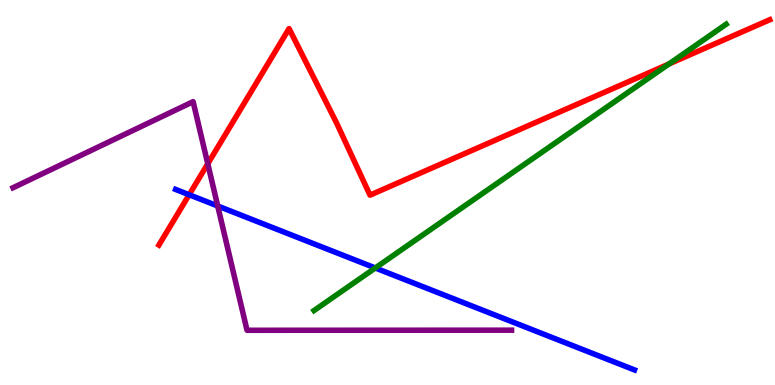[{'lines': ['blue', 'red'], 'intersections': [{'x': 2.44, 'y': 4.94}]}, {'lines': ['green', 'red'], 'intersections': [{'x': 8.63, 'y': 8.34}]}, {'lines': ['purple', 'red'], 'intersections': [{'x': 2.68, 'y': 5.75}]}, {'lines': ['blue', 'green'], 'intersections': [{'x': 4.84, 'y': 3.04}]}, {'lines': ['blue', 'purple'], 'intersections': [{'x': 2.81, 'y': 4.65}]}, {'lines': ['green', 'purple'], 'intersections': []}]